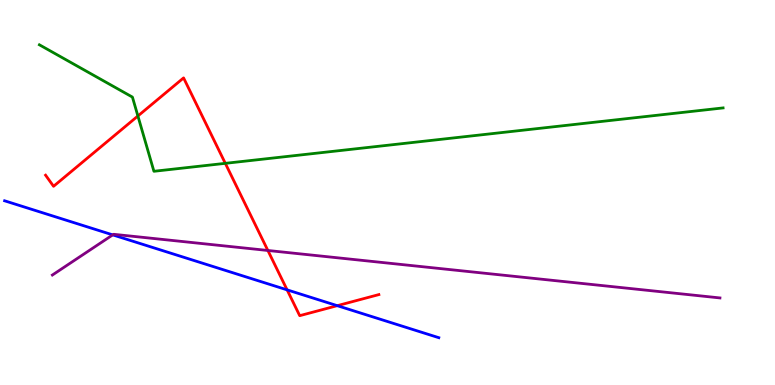[{'lines': ['blue', 'red'], 'intersections': [{'x': 3.7, 'y': 2.47}, {'x': 4.35, 'y': 2.06}]}, {'lines': ['green', 'red'], 'intersections': [{'x': 1.78, 'y': 6.99}, {'x': 2.91, 'y': 5.76}]}, {'lines': ['purple', 'red'], 'intersections': [{'x': 3.46, 'y': 3.49}]}, {'lines': ['blue', 'green'], 'intersections': []}, {'lines': ['blue', 'purple'], 'intersections': [{'x': 1.45, 'y': 3.9}]}, {'lines': ['green', 'purple'], 'intersections': []}]